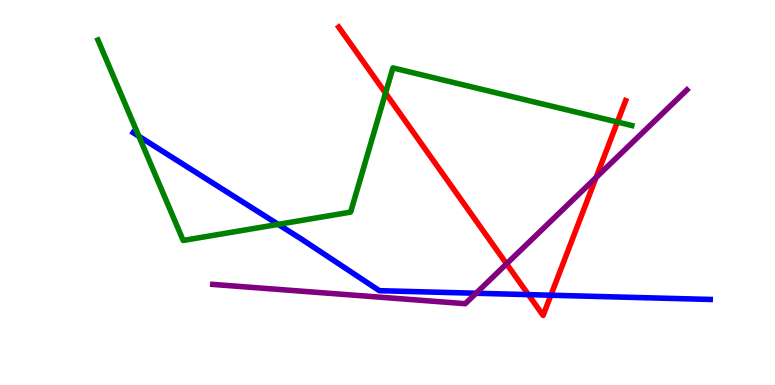[{'lines': ['blue', 'red'], 'intersections': [{'x': 6.82, 'y': 2.35}, {'x': 7.11, 'y': 2.33}]}, {'lines': ['green', 'red'], 'intersections': [{'x': 4.97, 'y': 7.58}, {'x': 7.97, 'y': 6.83}]}, {'lines': ['purple', 'red'], 'intersections': [{'x': 6.54, 'y': 3.15}, {'x': 7.69, 'y': 5.39}]}, {'lines': ['blue', 'green'], 'intersections': [{'x': 1.79, 'y': 6.46}, {'x': 3.59, 'y': 4.17}]}, {'lines': ['blue', 'purple'], 'intersections': [{'x': 6.14, 'y': 2.38}]}, {'lines': ['green', 'purple'], 'intersections': []}]